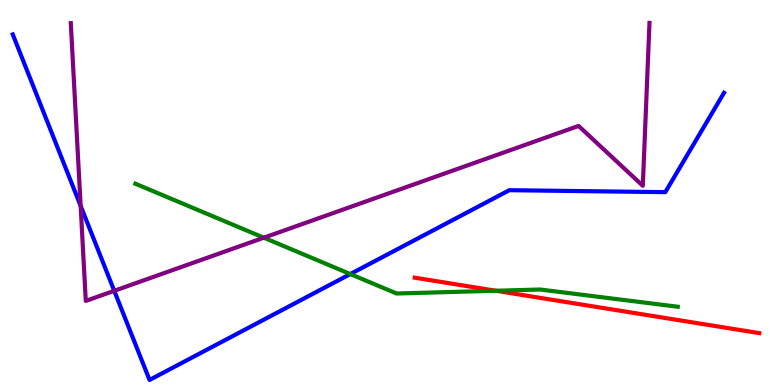[{'lines': ['blue', 'red'], 'intersections': []}, {'lines': ['green', 'red'], 'intersections': [{'x': 6.4, 'y': 2.45}]}, {'lines': ['purple', 'red'], 'intersections': []}, {'lines': ['blue', 'green'], 'intersections': [{'x': 4.52, 'y': 2.88}]}, {'lines': ['blue', 'purple'], 'intersections': [{'x': 1.04, 'y': 4.65}, {'x': 1.47, 'y': 2.45}]}, {'lines': ['green', 'purple'], 'intersections': [{'x': 3.4, 'y': 3.83}]}]